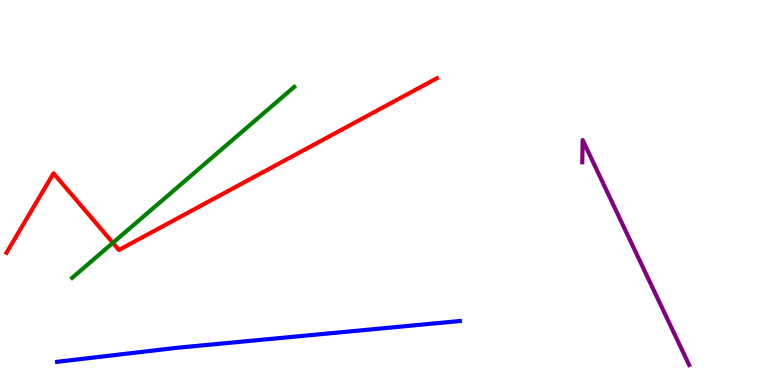[{'lines': ['blue', 'red'], 'intersections': []}, {'lines': ['green', 'red'], 'intersections': [{'x': 1.46, 'y': 3.69}]}, {'lines': ['purple', 'red'], 'intersections': []}, {'lines': ['blue', 'green'], 'intersections': []}, {'lines': ['blue', 'purple'], 'intersections': []}, {'lines': ['green', 'purple'], 'intersections': []}]